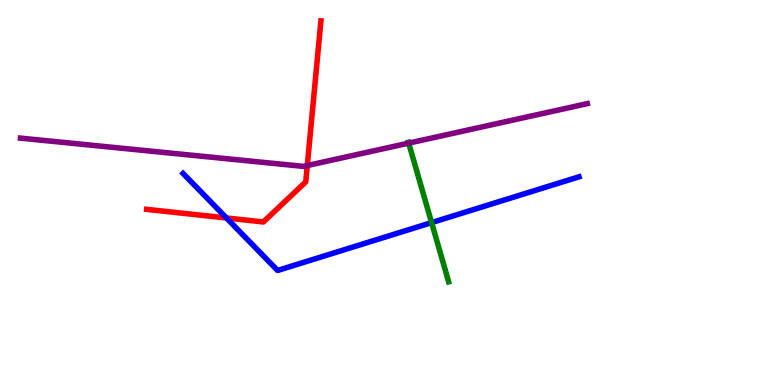[{'lines': ['blue', 'red'], 'intersections': [{'x': 2.92, 'y': 4.34}]}, {'lines': ['green', 'red'], 'intersections': []}, {'lines': ['purple', 'red'], 'intersections': [{'x': 3.96, 'y': 5.7}]}, {'lines': ['blue', 'green'], 'intersections': [{'x': 5.57, 'y': 4.22}]}, {'lines': ['blue', 'purple'], 'intersections': []}, {'lines': ['green', 'purple'], 'intersections': [{'x': 5.27, 'y': 6.28}]}]